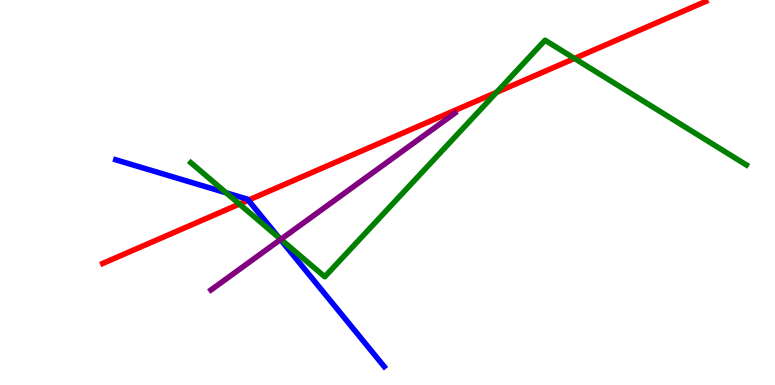[{'lines': ['blue', 'red'], 'intersections': [{'x': 3.2, 'y': 4.8}]}, {'lines': ['green', 'red'], 'intersections': [{'x': 3.09, 'y': 4.7}, {'x': 6.41, 'y': 7.6}, {'x': 7.41, 'y': 8.48}]}, {'lines': ['purple', 'red'], 'intersections': []}, {'lines': ['blue', 'green'], 'intersections': [{'x': 2.92, 'y': 4.99}, {'x': 3.6, 'y': 3.82}]}, {'lines': ['blue', 'purple'], 'intersections': [{'x': 3.62, 'y': 3.78}]}, {'lines': ['green', 'purple'], 'intersections': [{'x': 3.62, 'y': 3.78}]}]